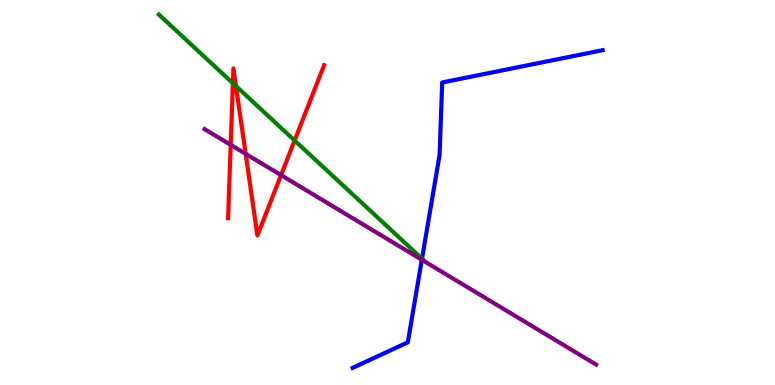[{'lines': ['blue', 'red'], 'intersections': []}, {'lines': ['green', 'red'], 'intersections': [{'x': 3.01, 'y': 7.84}, {'x': 3.04, 'y': 7.76}, {'x': 3.8, 'y': 6.35}]}, {'lines': ['purple', 'red'], 'intersections': [{'x': 2.98, 'y': 6.24}, {'x': 3.17, 'y': 6.0}, {'x': 3.63, 'y': 5.45}]}, {'lines': ['blue', 'green'], 'intersections': [{'x': 5.45, 'y': 3.28}]}, {'lines': ['blue', 'purple'], 'intersections': [{'x': 5.44, 'y': 3.25}]}, {'lines': ['green', 'purple'], 'intersections': []}]